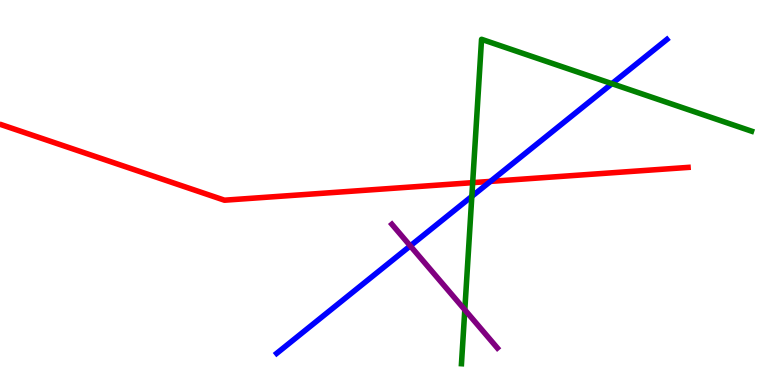[{'lines': ['blue', 'red'], 'intersections': [{'x': 6.33, 'y': 5.29}]}, {'lines': ['green', 'red'], 'intersections': [{'x': 6.1, 'y': 5.26}]}, {'lines': ['purple', 'red'], 'intersections': []}, {'lines': ['blue', 'green'], 'intersections': [{'x': 6.09, 'y': 4.9}, {'x': 7.9, 'y': 7.83}]}, {'lines': ['blue', 'purple'], 'intersections': [{'x': 5.29, 'y': 3.61}]}, {'lines': ['green', 'purple'], 'intersections': [{'x': 6.0, 'y': 1.95}]}]